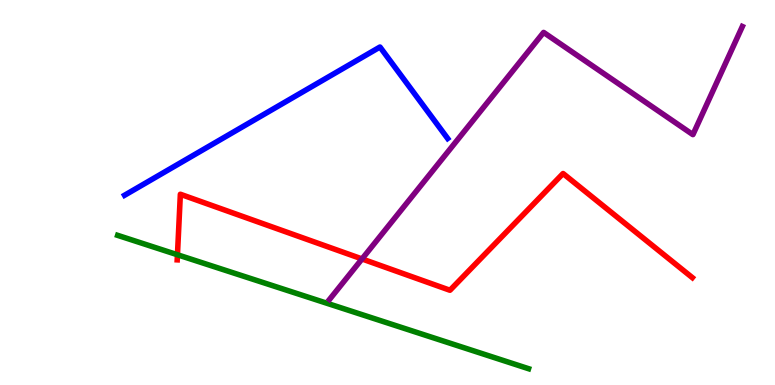[{'lines': ['blue', 'red'], 'intersections': []}, {'lines': ['green', 'red'], 'intersections': [{'x': 2.29, 'y': 3.38}]}, {'lines': ['purple', 'red'], 'intersections': [{'x': 4.67, 'y': 3.27}]}, {'lines': ['blue', 'green'], 'intersections': []}, {'lines': ['blue', 'purple'], 'intersections': []}, {'lines': ['green', 'purple'], 'intersections': []}]